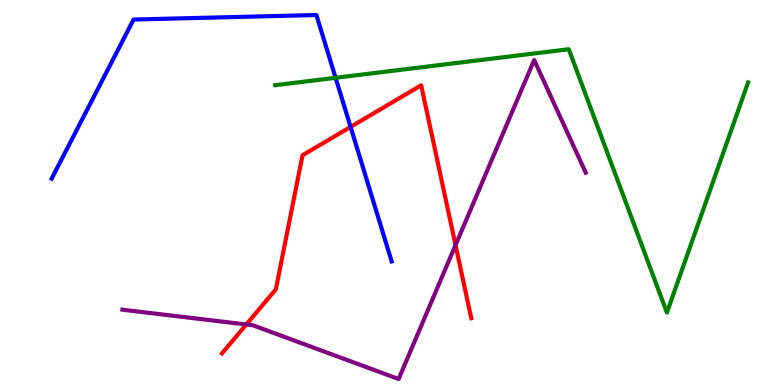[{'lines': ['blue', 'red'], 'intersections': [{'x': 4.52, 'y': 6.7}]}, {'lines': ['green', 'red'], 'intersections': []}, {'lines': ['purple', 'red'], 'intersections': [{'x': 3.18, 'y': 1.57}, {'x': 5.88, 'y': 3.63}]}, {'lines': ['blue', 'green'], 'intersections': [{'x': 4.33, 'y': 7.98}]}, {'lines': ['blue', 'purple'], 'intersections': []}, {'lines': ['green', 'purple'], 'intersections': []}]